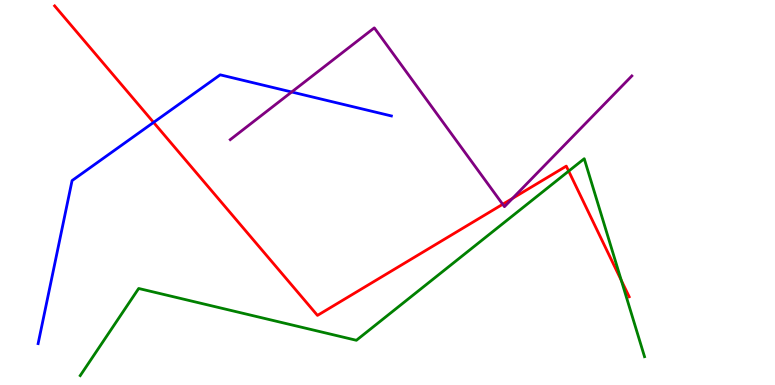[{'lines': ['blue', 'red'], 'intersections': [{'x': 1.98, 'y': 6.82}]}, {'lines': ['green', 'red'], 'intersections': [{'x': 7.34, 'y': 5.56}, {'x': 8.02, 'y': 2.72}]}, {'lines': ['purple', 'red'], 'intersections': [{'x': 6.49, 'y': 4.69}, {'x': 6.61, 'y': 4.85}]}, {'lines': ['blue', 'green'], 'intersections': []}, {'lines': ['blue', 'purple'], 'intersections': [{'x': 3.76, 'y': 7.61}]}, {'lines': ['green', 'purple'], 'intersections': []}]